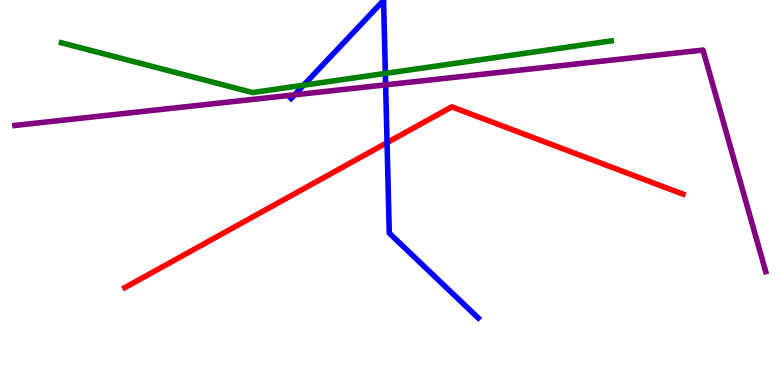[{'lines': ['blue', 'red'], 'intersections': [{'x': 4.99, 'y': 6.29}]}, {'lines': ['green', 'red'], 'intersections': []}, {'lines': ['purple', 'red'], 'intersections': []}, {'lines': ['blue', 'green'], 'intersections': [{'x': 3.92, 'y': 7.79}, {'x': 4.97, 'y': 8.09}]}, {'lines': ['blue', 'purple'], 'intersections': [{'x': 3.8, 'y': 7.54}, {'x': 4.98, 'y': 7.8}]}, {'lines': ['green', 'purple'], 'intersections': []}]